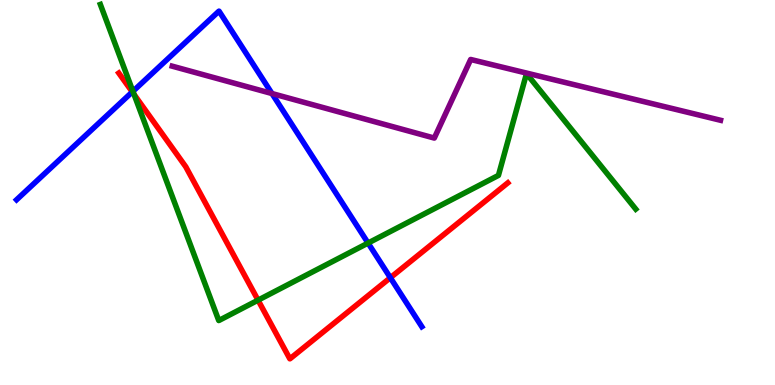[{'lines': ['blue', 'red'], 'intersections': [{'x': 1.71, 'y': 7.61}, {'x': 5.04, 'y': 2.79}]}, {'lines': ['green', 'red'], 'intersections': [{'x': 1.73, 'y': 7.55}, {'x': 3.33, 'y': 2.2}]}, {'lines': ['purple', 'red'], 'intersections': []}, {'lines': ['blue', 'green'], 'intersections': [{'x': 1.71, 'y': 7.63}, {'x': 4.75, 'y': 3.69}]}, {'lines': ['blue', 'purple'], 'intersections': [{'x': 3.51, 'y': 7.57}]}, {'lines': ['green', 'purple'], 'intersections': []}]